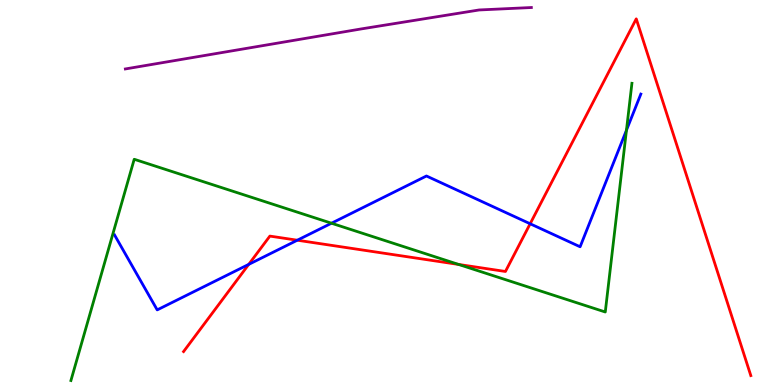[{'lines': ['blue', 'red'], 'intersections': [{'x': 3.21, 'y': 3.13}, {'x': 3.84, 'y': 3.76}, {'x': 6.84, 'y': 4.19}]}, {'lines': ['green', 'red'], 'intersections': [{'x': 5.92, 'y': 3.13}]}, {'lines': ['purple', 'red'], 'intersections': []}, {'lines': ['blue', 'green'], 'intersections': [{'x': 4.28, 'y': 4.2}, {'x': 8.08, 'y': 6.62}]}, {'lines': ['blue', 'purple'], 'intersections': []}, {'lines': ['green', 'purple'], 'intersections': []}]